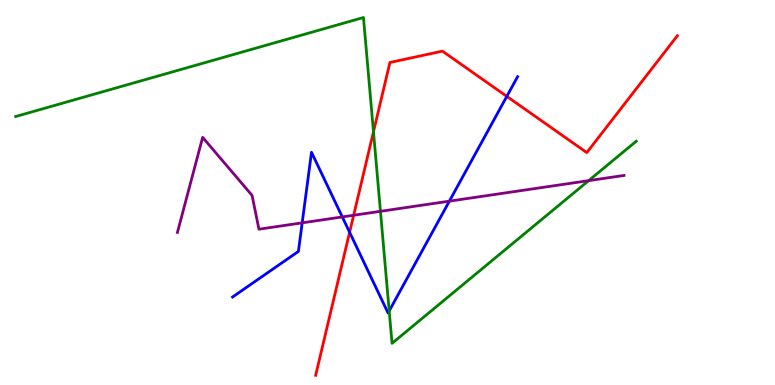[{'lines': ['blue', 'red'], 'intersections': [{'x': 4.51, 'y': 3.97}, {'x': 6.54, 'y': 7.5}]}, {'lines': ['green', 'red'], 'intersections': [{'x': 4.82, 'y': 6.58}]}, {'lines': ['purple', 'red'], 'intersections': [{'x': 4.56, 'y': 4.41}]}, {'lines': ['blue', 'green'], 'intersections': [{'x': 5.02, 'y': 1.92}]}, {'lines': ['blue', 'purple'], 'intersections': [{'x': 3.9, 'y': 4.21}, {'x': 4.42, 'y': 4.37}, {'x': 5.8, 'y': 4.78}]}, {'lines': ['green', 'purple'], 'intersections': [{'x': 4.91, 'y': 4.51}, {'x': 7.6, 'y': 5.31}]}]